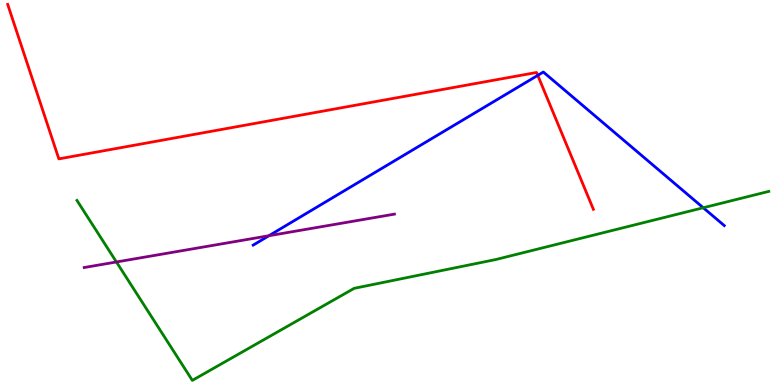[{'lines': ['blue', 'red'], 'intersections': [{'x': 6.94, 'y': 8.04}]}, {'lines': ['green', 'red'], 'intersections': []}, {'lines': ['purple', 'red'], 'intersections': []}, {'lines': ['blue', 'green'], 'intersections': [{'x': 9.07, 'y': 4.6}]}, {'lines': ['blue', 'purple'], 'intersections': [{'x': 3.47, 'y': 3.88}]}, {'lines': ['green', 'purple'], 'intersections': [{'x': 1.5, 'y': 3.2}]}]